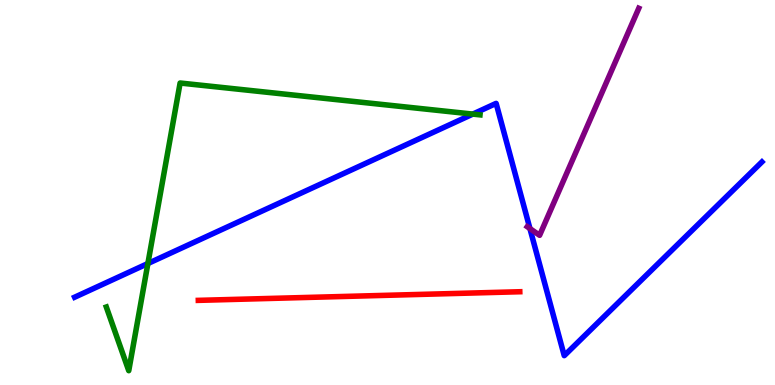[{'lines': ['blue', 'red'], 'intersections': []}, {'lines': ['green', 'red'], 'intersections': []}, {'lines': ['purple', 'red'], 'intersections': []}, {'lines': ['blue', 'green'], 'intersections': [{'x': 1.91, 'y': 3.16}, {'x': 6.1, 'y': 7.04}]}, {'lines': ['blue', 'purple'], 'intersections': [{'x': 6.84, 'y': 4.06}]}, {'lines': ['green', 'purple'], 'intersections': []}]